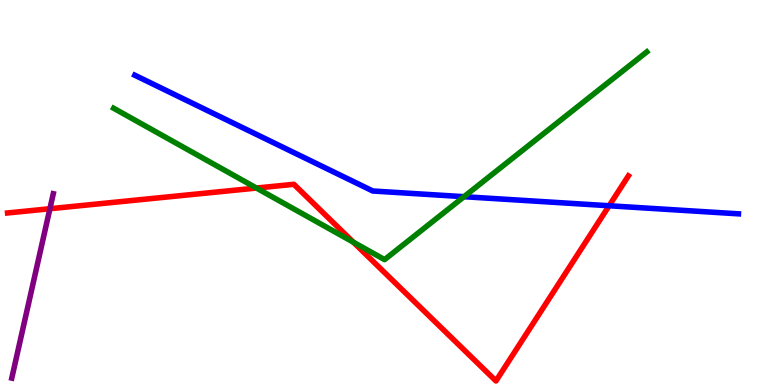[{'lines': ['blue', 'red'], 'intersections': [{'x': 7.86, 'y': 4.66}]}, {'lines': ['green', 'red'], 'intersections': [{'x': 3.31, 'y': 5.12}, {'x': 4.56, 'y': 3.71}]}, {'lines': ['purple', 'red'], 'intersections': [{'x': 0.644, 'y': 4.58}]}, {'lines': ['blue', 'green'], 'intersections': [{'x': 5.99, 'y': 4.89}]}, {'lines': ['blue', 'purple'], 'intersections': []}, {'lines': ['green', 'purple'], 'intersections': []}]